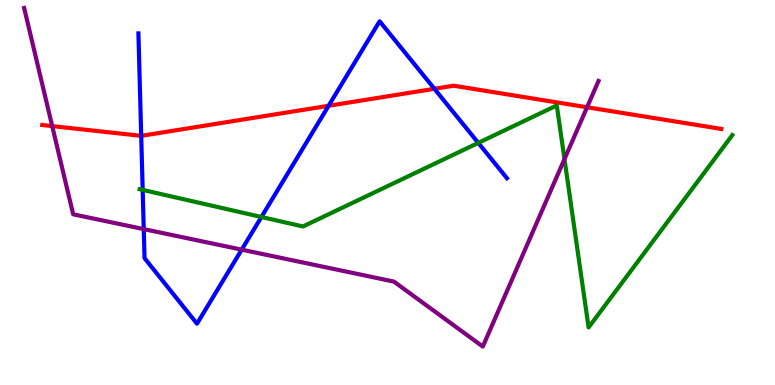[{'lines': ['blue', 'red'], 'intersections': [{'x': 1.82, 'y': 6.47}, {'x': 4.24, 'y': 7.25}, {'x': 5.61, 'y': 7.69}]}, {'lines': ['green', 'red'], 'intersections': []}, {'lines': ['purple', 'red'], 'intersections': [{'x': 0.674, 'y': 6.72}, {'x': 7.58, 'y': 7.21}]}, {'lines': ['blue', 'green'], 'intersections': [{'x': 1.84, 'y': 5.07}, {'x': 3.37, 'y': 4.36}, {'x': 6.17, 'y': 6.29}]}, {'lines': ['blue', 'purple'], 'intersections': [{'x': 1.85, 'y': 4.05}, {'x': 3.12, 'y': 3.52}]}, {'lines': ['green', 'purple'], 'intersections': [{'x': 7.28, 'y': 5.87}]}]